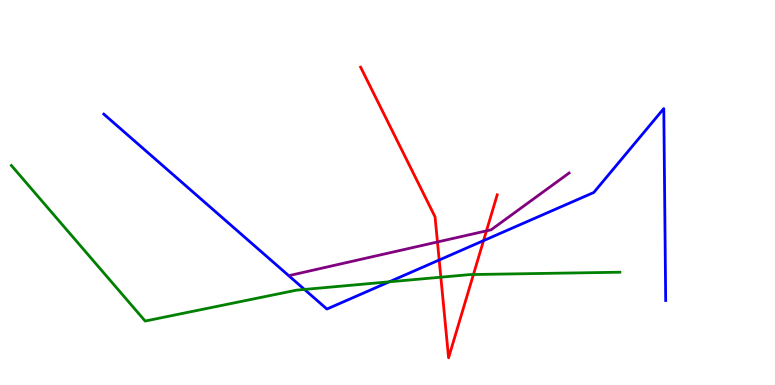[{'lines': ['blue', 'red'], 'intersections': [{'x': 5.67, 'y': 3.25}, {'x': 6.24, 'y': 3.75}]}, {'lines': ['green', 'red'], 'intersections': [{'x': 5.69, 'y': 2.8}, {'x': 6.11, 'y': 2.87}]}, {'lines': ['purple', 'red'], 'intersections': [{'x': 5.64, 'y': 3.72}, {'x': 6.28, 'y': 4.0}]}, {'lines': ['blue', 'green'], 'intersections': [{'x': 3.93, 'y': 2.48}, {'x': 5.02, 'y': 2.68}]}, {'lines': ['blue', 'purple'], 'intersections': []}, {'lines': ['green', 'purple'], 'intersections': []}]